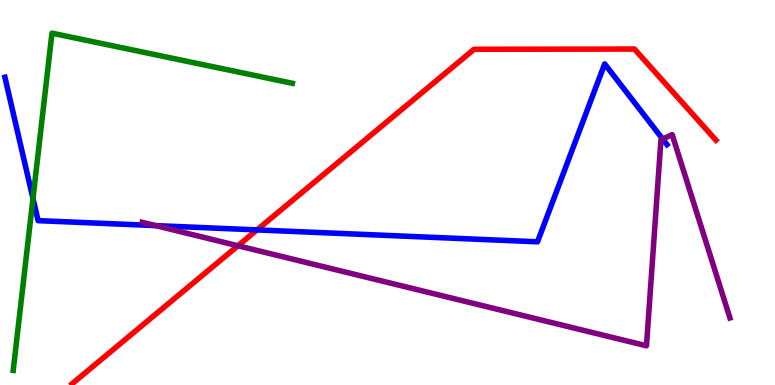[{'lines': ['blue', 'red'], 'intersections': [{'x': 3.32, 'y': 4.03}]}, {'lines': ['green', 'red'], 'intersections': []}, {'lines': ['purple', 'red'], 'intersections': [{'x': 3.07, 'y': 3.62}]}, {'lines': ['blue', 'green'], 'intersections': [{'x': 0.425, 'y': 4.84}]}, {'lines': ['blue', 'purple'], 'intersections': [{'x': 2.01, 'y': 4.14}, {'x': 8.55, 'y': 6.39}]}, {'lines': ['green', 'purple'], 'intersections': []}]